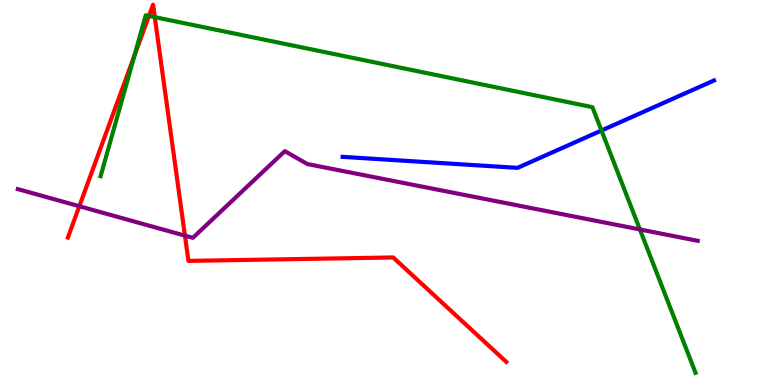[{'lines': ['blue', 'red'], 'intersections': []}, {'lines': ['green', 'red'], 'intersections': [{'x': 1.73, 'y': 8.56}, {'x': 1.92, 'y': 9.59}, {'x': 2.0, 'y': 9.55}]}, {'lines': ['purple', 'red'], 'intersections': [{'x': 1.02, 'y': 4.64}, {'x': 2.39, 'y': 3.88}]}, {'lines': ['blue', 'green'], 'intersections': [{'x': 7.76, 'y': 6.61}]}, {'lines': ['blue', 'purple'], 'intersections': []}, {'lines': ['green', 'purple'], 'intersections': [{'x': 8.26, 'y': 4.04}]}]